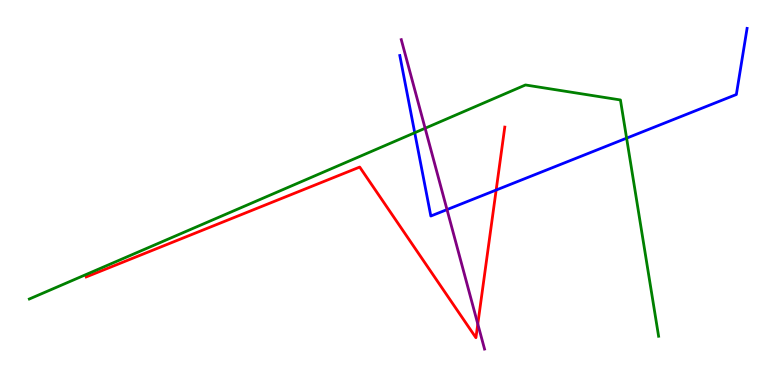[{'lines': ['blue', 'red'], 'intersections': [{'x': 6.4, 'y': 5.06}]}, {'lines': ['green', 'red'], 'intersections': []}, {'lines': ['purple', 'red'], 'intersections': [{'x': 6.17, 'y': 1.58}]}, {'lines': ['blue', 'green'], 'intersections': [{'x': 5.35, 'y': 6.55}, {'x': 8.09, 'y': 6.41}]}, {'lines': ['blue', 'purple'], 'intersections': [{'x': 5.77, 'y': 4.56}]}, {'lines': ['green', 'purple'], 'intersections': [{'x': 5.49, 'y': 6.67}]}]